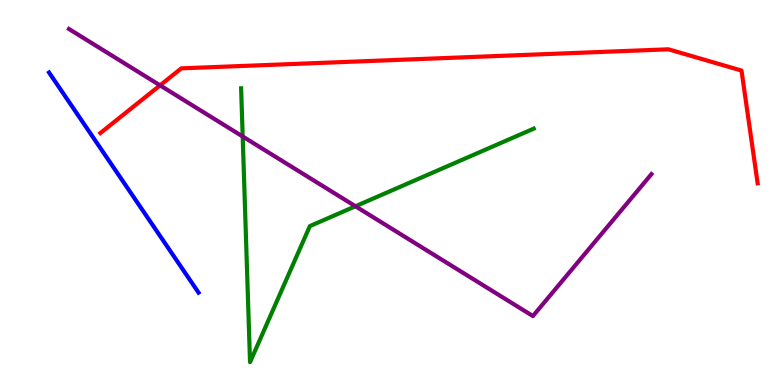[{'lines': ['blue', 'red'], 'intersections': []}, {'lines': ['green', 'red'], 'intersections': []}, {'lines': ['purple', 'red'], 'intersections': [{'x': 2.07, 'y': 7.78}]}, {'lines': ['blue', 'green'], 'intersections': []}, {'lines': ['blue', 'purple'], 'intersections': []}, {'lines': ['green', 'purple'], 'intersections': [{'x': 3.13, 'y': 6.45}, {'x': 4.59, 'y': 4.64}]}]